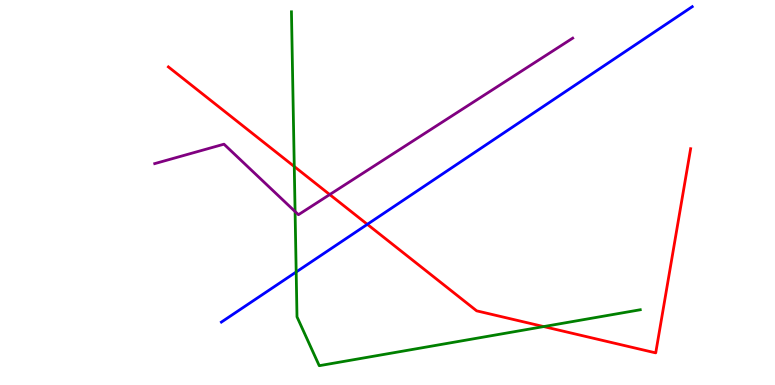[{'lines': ['blue', 'red'], 'intersections': [{'x': 4.74, 'y': 4.17}]}, {'lines': ['green', 'red'], 'intersections': [{'x': 3.8, 'y': 5.68}, {'x': 7.02, 'y': 1.52}]}, {'lines': ['purple', 'red'], 'intersections': [{'x': 4.25, 'y': 4.95}]}, {'lines': ['blue', 'green'], 'intersections': [{'x': 3.82, 'y': 2.94}]}, {'lines': ['blue', 'purple'], 'intersections': []}, {'lines': ['green', 'purple'], 'intersections': [{'x': 3.81, 'y': 4.51}]}]